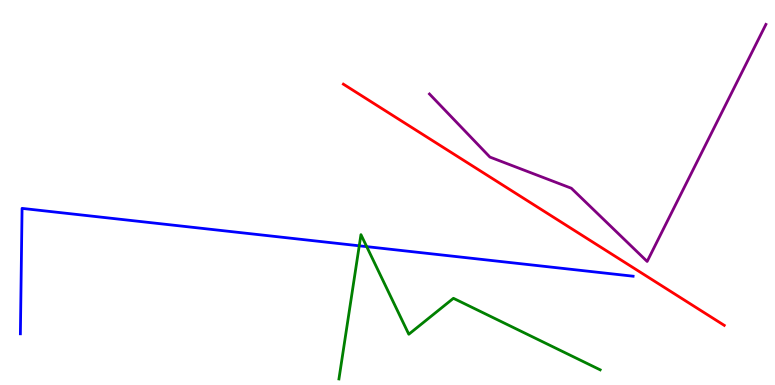[{'lines': ['blue', 'red'], 'intersections': []}, {'lines': ['green', 'red'], 'intersections': []}, {'lines': ['purple', 'red'], 'intersections': []}, {'lines': ['blue', 'green'], 'intersections': [{'x': 4.64, 'y': 3.62}, {'x': 4.73, 'y': 3.59}]}, {'lines': ['blue', 'purple'], 'intersections': []}, {'lines': ['green', 'purple'], 'intersections': []}]